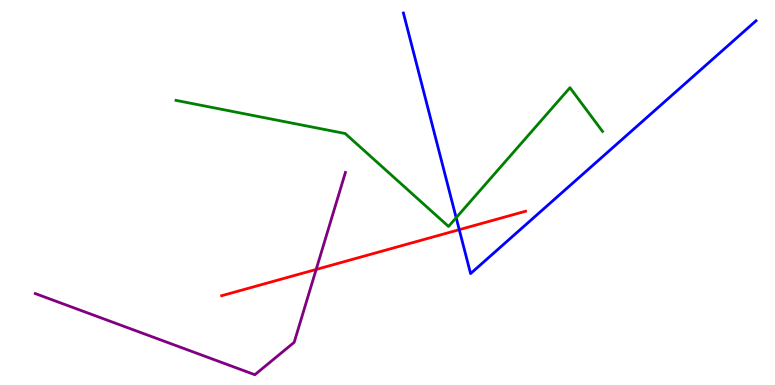[{'lines': ['blue', 'red'], 'intersections': [{'x': 5.93, 'y': 4.03}]}, {'lines': ['green', 'red'], 'intersections': []}, {'lines': ['purple', 'red'], 'intersections': [{'x': 4.08, 'y': 3.0}]}, {'lines': ['blue', 'green'], 'intersections': [{'x': 5.89, 'y': 4.34}]}, {'lines': ['blue', 'purple'], 'intersections': []}, {'lines': ['green', 'purple'], 'intersections': []}]